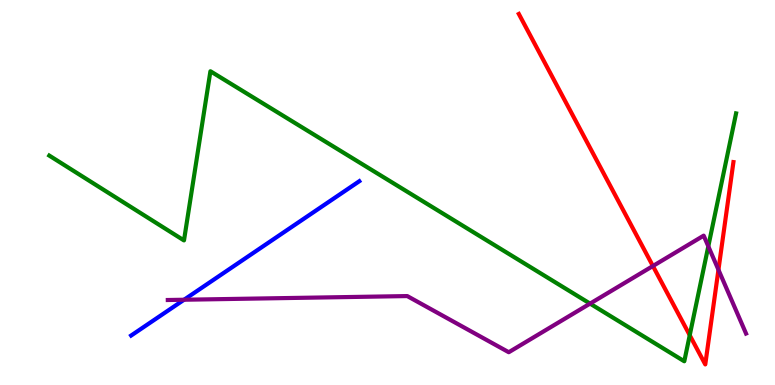[{'lines': ['blue', 'red'], 'intersections': []}, {'lines': ['green', 'red'], 'intersections': [{'x': 8.9, 'y': 1.29}]}, {'lines': ['purple', 'red'], 'intersections': [{'x': 8.42, 'y': 3.09}, {'x': 9.27, 'y': 2.99}]}, {'lines': ['blue', 'green'], 'intersections': []}, {'lines': ['blue', 'purple'], 'intersections': [{'x': 2.38, 'y': 2.21}]}, {'lines': ['green', 'purple'], 'intersections': [{'x': 7.61, 'y': 2.11}, {'x': 9.14, 'y': 3.6}]}]